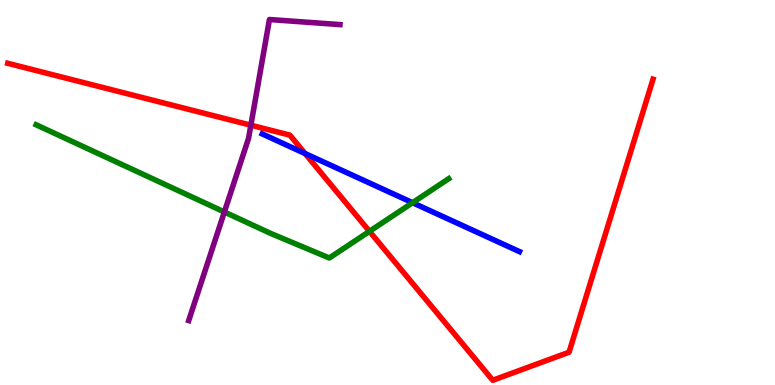[{'lines': ['blue', 'red'], 'intersections': [{'x': 3.94, 'y': 6.01}]}, {'lines': ['green', 'red'], 'intersections': [{'x': 4.77, 'y': 3.99}]}, {'lines': ['purple', 'red'], 'intersections': [{'x': 3.24, 'y': 6.75}]}, {'lines': ['blue', 'green'], 'intersections': [{'x': 5.32, 'y': 4.73}]}, {'lines': ['blue', 'purple'], 'intersections': []}, {'lines': ['green', 'purple'], 'intersections': [{'x': 2.9, 'y': 4.49}]}]